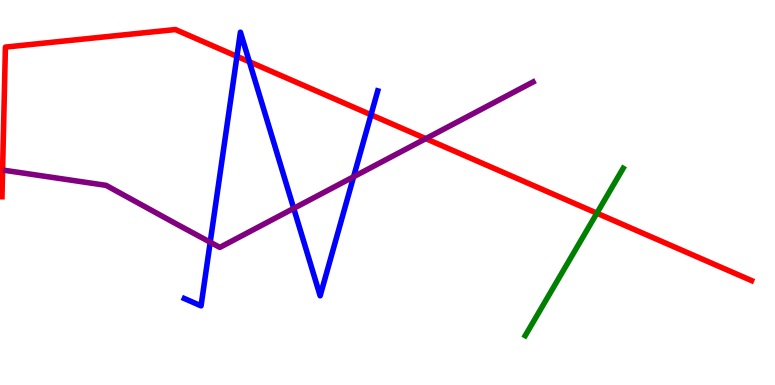[{'lines': ['blue', 'red'], 'intersections': [{'x': 3.06, 'y': 8.54}, {'x': 3.22, 'y': 8.4}, {'x': 4.79, 'y': 7.02}]}, {'lines': ['green', 'red'], 'intersections': [{'x': 7.7, 'y': 4.46}]}, {'lines': ['purple', 'red'], 'intersections': [{'x': 5.49, 'y': 6.4}]}, {'lines': ['blue', 'green'], 'intersections': []}, {'lines': ['blue', 'purple'], 'intersections': [{'x': 2.71, 'y': 3.71}, {'x': 3.79, 'y': 4.59}, {'x': 4.56, 'y': 5.41}]}, {'lines': ['green', 'purple'], 'intersections': []}]